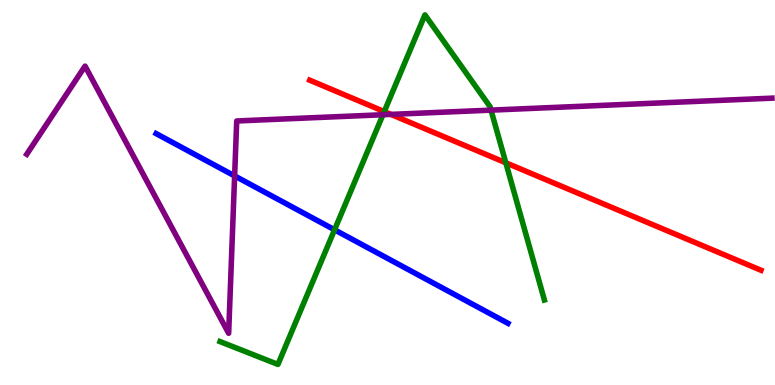[{'lines': ['blue', 'red'], 'intersections': []}, {'lines': ['green', 'red'], 'intersections': [{'x': 4.96, 'y': 7.1}, {'x': 6.53, 'y': 5.77}]}, {'lines': ['purple', 'red'], 'intersections': [{'x': 5.04, 'y': 7.03}]}, {'lines': ['blue', 'green'], 'intersections': [{'x': 4.32, 'y': 4.03}]}, {'lines': ['blue', 'purple'], 'intersections': [{'x': 3.03, 'y': 5.43}]}, {'lines': ['green', 'purple'], 'intersections': [{'x': 4.94, 'y': 7.02}, {'x': 6.34, 'y': 7.14}]}]